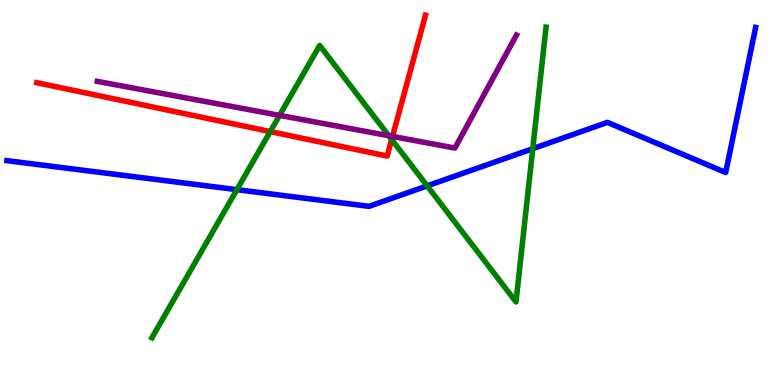[{'lines': ['blue', 'red'], 'intersections': []}, {'lines': ['green', 'red'], 'intersections': [{'x': 3.49, 'y': 6.58}, {'x': 5.05, 'y': 6.38}]}, {'lines': ['purple', 'red'], 'intersections': [{'x': 5.06, 'y': 6.46}]}, {'lines': ['blue', 'green'], 'intersections': [{'x': 3.06, 'y': 5.07}, {'x': 5.51, 'y': 5.17}, {'x': 6.87, 'y': 6.14}]}, {'lines': ['blue', 'purple'], 'intersections': []}, {'lines': ['green', 'purple'], 'intersections': [{'x': 3.61, 'y': 7.0}, {'x': 5.02, 'y': 6.47}]}]